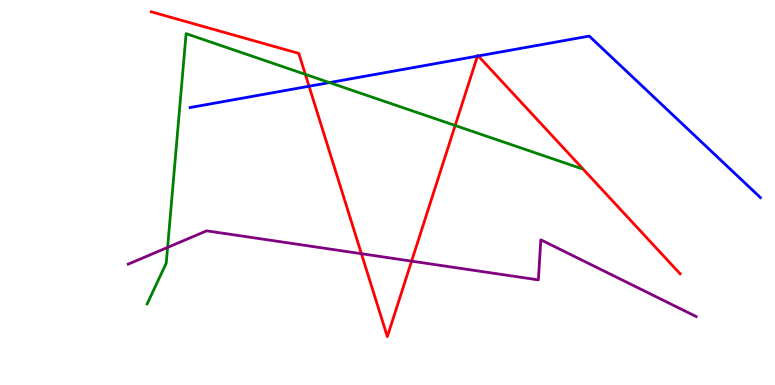[{'lines': ['blue', 'red'], 'intersections': [{'x': 3.99, 'y': 7.76}, {'x': 6.16, 'y': 8.54}, {'x': 6.17, 'y': 8.55}]}, {'lines': ['green', 'red'], 'intersections': [{'x': 3.94, 'y': 8.07}, {'x': 5.87, 'y': 6.74}]}, {'lines': ['purple', 'red'], 'intersections': [{'x': 4.66, 'y': 3.41}, {'x': 5.31, 'y': 3.22}]}, {'lines': ['blue', 'green'], 'intersections': [{'x': 4.25, 'y': 7.85}]}, {'lines': ['blue', 'purple'], 'intersections': []}, {'lines': ['green', 'purple'], 'intersections': [{'x': 2.16, 'y': 3.57}]}]